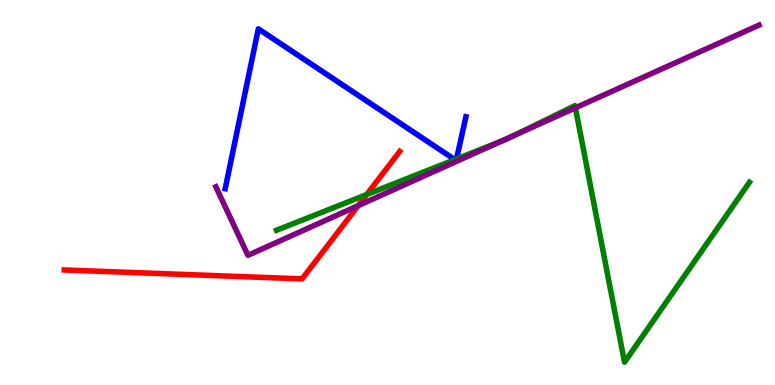[{'lines': ['blue', 'red'], 'intersections': []}, {'lines': ['green', 'red'], 'intersections': [{'x': 4.73, 'y': 4.95}]}, {'lines': ['purple', 'red'], 'intersections': [{'x': 4.62, 'y': 4.66}]}, {'lines': ['blue', 'green'], 'intersections': [{'x': 5.87, 'y': 5.85}, {'x': 5.89, 'y': 5.87}]}, {'lines': ['blue', 'purple'], 'intersections': []}, {'lines': ['green', 'purple'], 'intersections': [{'x': 6.46, 'y': 6.33}, {'x': 6.65, 'y': 6.49}, {'x': 7.42, 'y': 7.2}]}]